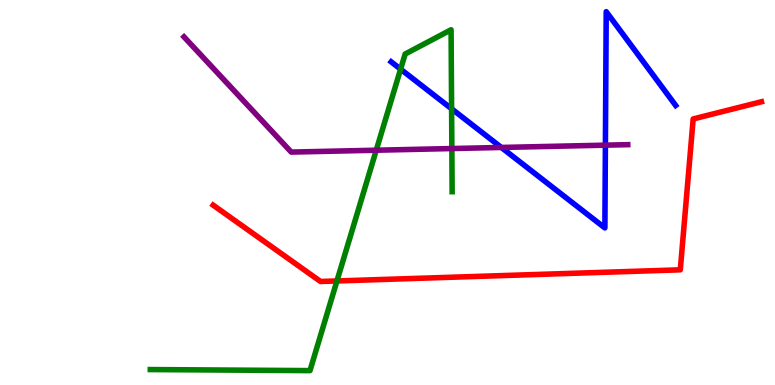[{'lines': ['blue', 'red'], 'intersections': []}, {'lines': ['green', 'red'], 'intersections': [{'x': 4.35, 'y': 2.7}]}, {'lines': ['purple', 'red'], 'intersections': []}, {'lines': ['blue', 'green'], 'intersections': [{'x': 5.17, 'y': 8.2}, {'x': 5.83, 'y': 7.17}]}, {'lines': ['blue', 'purple'], 'intersections': [{'x': 6.47, 'y': 6.17}, {'x': 7.81, 'y': 6.23}]}, {'lines': ['green', 'purple'], 'intersections': [{'x': 4.85, 'y': 6.1}, {'x': 5.83, 'y': 6.14}]}]